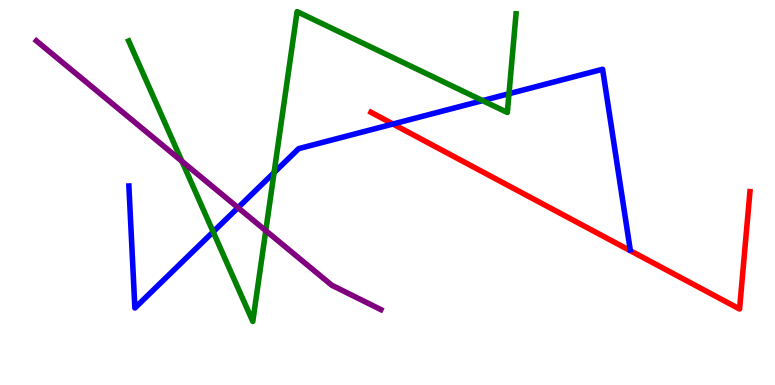[{'lines': ['blue', 'red'], 'intersections': [{'x': 5.07, 'y': 6.78}]}, {'lines': ['green', 'red'], 'intersections': []}, {'lines': ['purple', 'red'], 'intersections': []}, {'lines': ['blue', 'green'], 'intersections': [{'x': 2.75, 'y': 3.98}, {'x': 3.54, 'y': 5.52}, {'x': 6.23, 'y': 7.39}, {'x': 6.57, 'y': 7.57}]}, {'lines': ['blue', 'purple'], 'intersections': [{'x': 3.07, 'y': 4.61}]}, {'lines': ['green', 'purple'], 'intersections': [{'x': 2.35, 'y': 5.81}, {'x': 3.43, 'y': 4.01}]}]